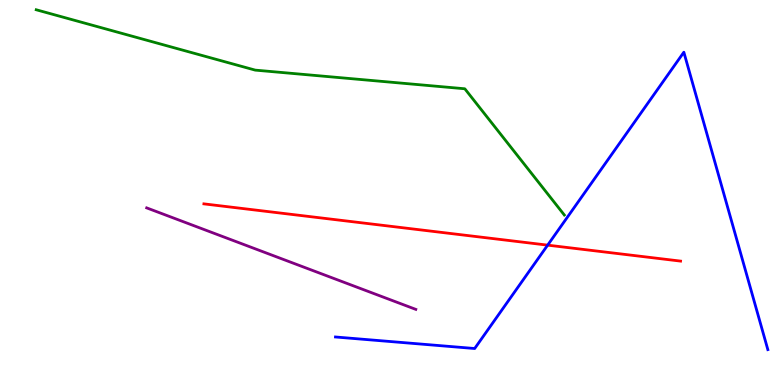[{'lines': ['blue', 'red'], 'intersections': [{'x': 7.07, 'y': 3.63}]}, {'lines': ['green', 'red'], 'intersections': []}, {'lines': ['purple', 'red'], 'intersections': []}, {'lines': ['blue', 'green'], 'intersections': []}, {'lines': ['blue', 'purple'], 'intersections': []}, {'lines': ['green', 'purple'], 'intersections': []}]